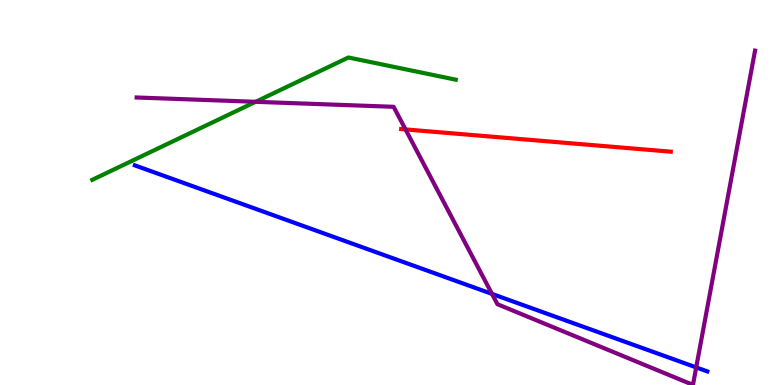[{'lines': ['blue', 'red'], 'intersections': []}, {'lines': ['green', 'red'], 'intersections': []}, {'lines': ['purple', 'red'], 'intersections': [{'x': 5.23, 'y': 6.64}]}, {'lines': ['blue', 'green'], 'intersections': []}, {'lines': ['blue', 'purple'], 'intersections': [{'x': 6.35, 'y': 2.37}, {'x': 8.98, 'y': 0.457}]}, {'lines': ['green', 'purple'], 'intersections': [{'x': 3.3, 'y': 7.36}]}]